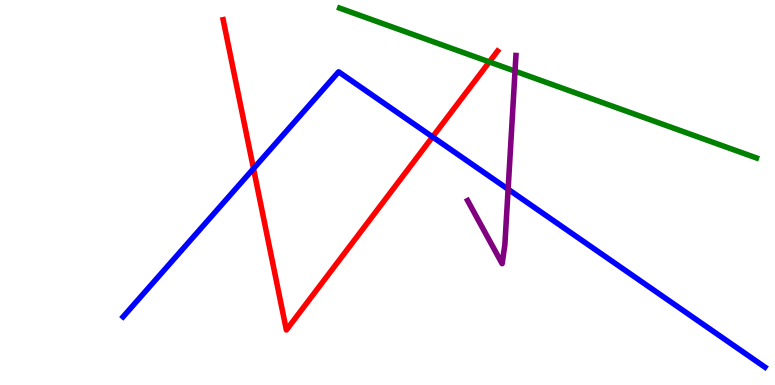[{'lines': ['blue', 'red'], 'intersections': [{'x': 3.27, 'y': 5.62}, {'x': 5.58, 'y': 6.44}]}, {'lines': ['green', 'red'], 'intersections': [{'x': 6.31, 'y': 8.39}]}, {'lines': ['purple', 'red'], 'intersections': []}, {'lines': ['blue', 'green'], 'intersections': []}, {'lines': ['blue', 'purple'], 'intersections': [{'x': 6.56, 'y': 5.08}]}, {'lines': ['green', 'purple'], 'intersections': [{'x': 6.65, 'y': 8.15}]}]